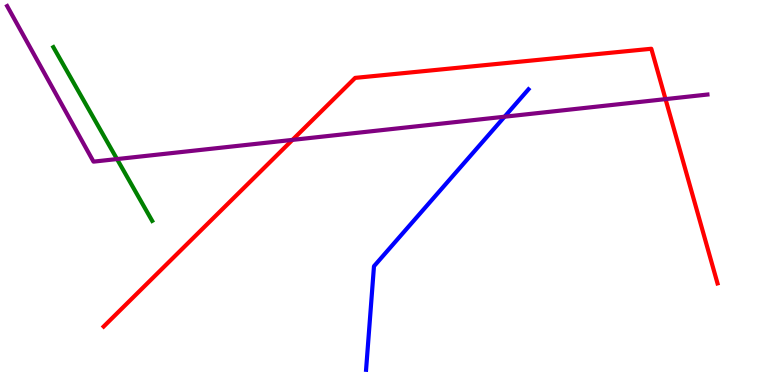[{'lines': ['blue', 'red'], 'intersections': []}, {'lines': ['green', 'red'], 'intersections': []}, {'lines': ['purple', 'red'], 'intersections': [{'x': 3.77, 'y': 6.37}, {'x': 8.59, 'y': 7.43}]}, {'lines': ['blue', 'green'], 'intersections': []}, {'lines': ['blue', 'purple'], 'intersections': [{'x': 6.51, 'y': 6.97}]}, {'lines': ['green', 'purple'], 'intersections': [{'x': 1.51, 'y': 5.87}]}]